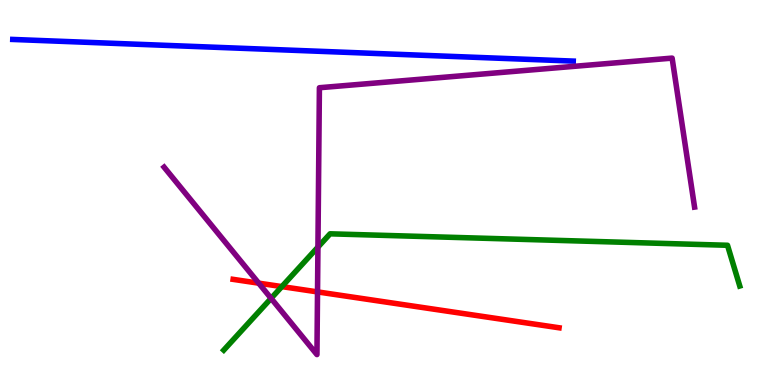[{'lines': ['blue', 'red'], 'intersections': []}, {'lines': ['green', 'red'], 'intersections': [{'x': 3.64, 'y': 2.56}]}, {'lines': ['purple', 'red'], 'intersections': [{'x': 3.34, 'y': 2.65}, {'x': 4.1, 'y': 2.42}]}, {'lines': ['blue', 'green'], 'intersections': []}, {'lines': ['blue', 'purple'], 'intersections': []}, {'lines': ['green', 'purple'], 'intersections': [{'x': 3.5, 'y': 2.25}, {'x': 4.1, 'y': 3.58}]}]